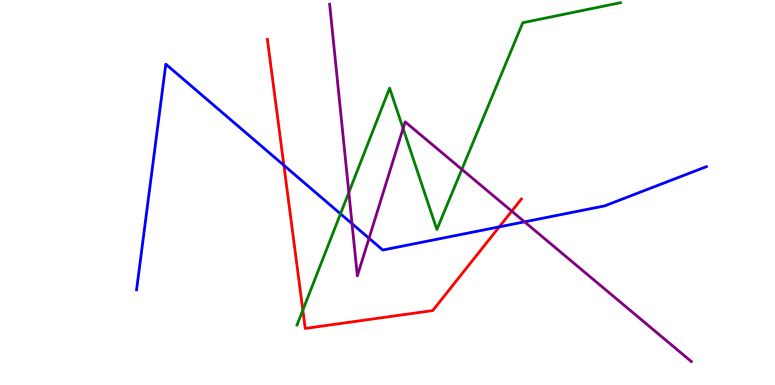[{'lines': ['blue', 'red'], 'intersections': [{'x': 3.66, 'y': 5.71}, {'x': 6.44, 'y': 4.11}]}, {'lines': ['green', 'red'], 'intersections': [{'x': 3.91, 'y': 1.94}]}, {'lines': ['purple', 'red'], 'intersections': [{'x': 6.6, 'y': 4.52}]}, {'lines': ['blue', 'green'], 'intersections': [{'x': 4.39, 'y': 4.45}]}, {'lines': ['blue', 'purple'], 'intersections': [{'x': 4.54, 'y': 4.19}, {'x': 4.76, 'y': 3.81}, {'x': 6.77, 'y': 4.24}]}, {'lines': ['green', 'purple'], 'intersections': [{'x': 4.5, 'y': 5.0}, {'x': 5.2, 'y': 6.66}, {'x': 5.96, 'y': 5.6}]}]